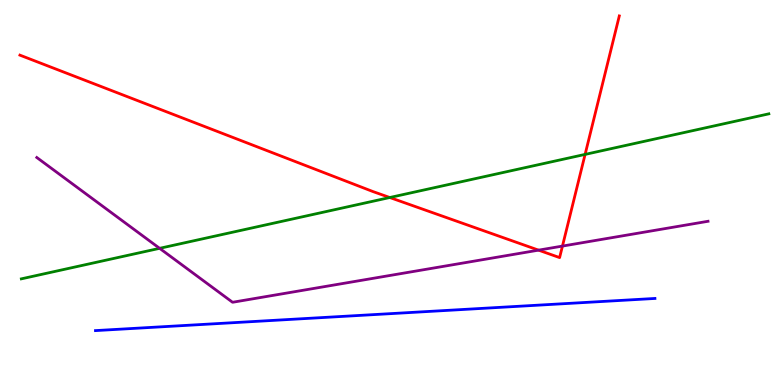[{'lines': ['blue', 'red'], 'intersections': []}, {'lines': ['green', 'red'], 'intersections': [{'x': 5.03, 'y': 4.87}, {'x': 7.55, 'y': 5.99}]}, {'lines': ['purple', 'red'], 'intersections': [{'x': 6.95, 'y': 3.5}, {'x': 7.26, 'y': 3.61}]}, {'lines': ['blue', 'green'], 'intersections': []}, {'lines': ['blue', 'purple'], 'intersections': []}, {'lines': ['green', 'purple'], 'intersections': [{'x': 2.06, 'y': 3.55}]}]